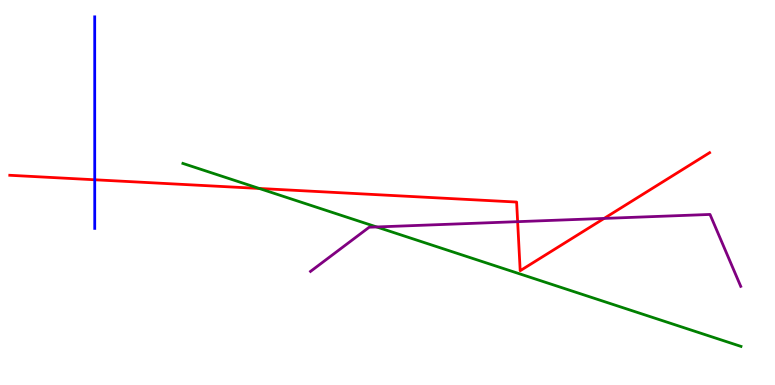[{'lines': ['blue', 'red'], 'intersections': [{'x': 1.22, 'y': 5.33}]}, {'lines': ['green', 'red'], 'intersections': [{'x': 3.34, 'y': 5.1}]}, {'lines': ['purple', 'red'], 'intersections': [{'x': 6.68, 'y': 4.24}, {'x': 7.8, 'y': 4.33}]}, {'lines': ['blue', 'green'], 'intersections': []}, {'lines': ['blue', 'purple'], 'intersections': []}, {'lines': ['green', 'purple'], 'intersections': [{'x': 4.86, 'y': 4.11}]}]